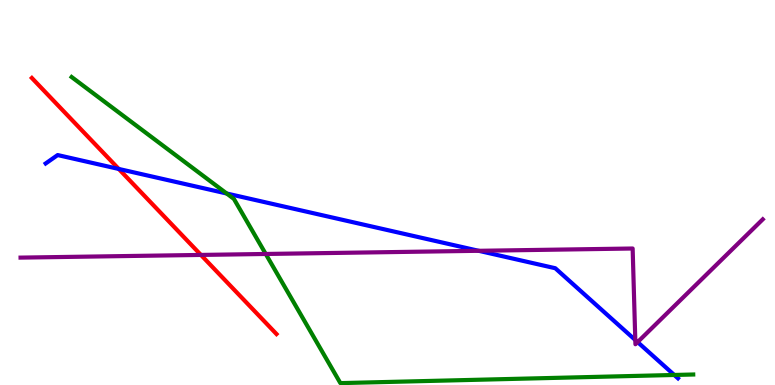[{'lines': ['blue', 'red'], 'intersections': [{'x': 1.53, 'y': 5.61}]}, {'lines': ['green', 'red'], 'intersections': []}, {'lines': ['purple', 'red'], 'intersections': [{'x': 2.59, 'y': 3.38}]}, {'lines': ['blue', 'green'], 'intersections': [{'x': 2.93, 'y': 4.97}, {'x': 8.7, 'y': 0.261}]}, {'lines': ['blue', 'purple'], 'intersections': [{'x': 6.18, 'y': 3.49}, {'x': 8.2, 'y': 1.17}, {'x': 8.23, 'y': 1.11}]}, {'lines': ['green', 'purple'], 'intersections': [{'x': 3.43, 'y': 3.4}]}]